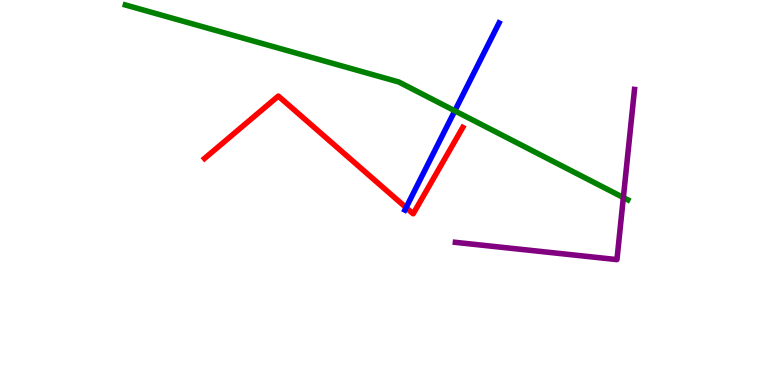[{'lines': ['blue', 'red'], 'intersections': [{'x': 5.24, 'y': 4.61}]}, {'lines': ['green', 'red'], 'intersections': []}, {'lines': ['purple', 'red'], 'intersections': []}, {'lines': ['blue', 'green'], 'intersections': [{'x': 5.87, 'y': 7.12}]}, {'lines': ['blue', 'purple'], 'intersections': []}, {'lines': ['green', 'purple'], 'intersections': [{'x': 8.04, 'y': 4.87}]}]